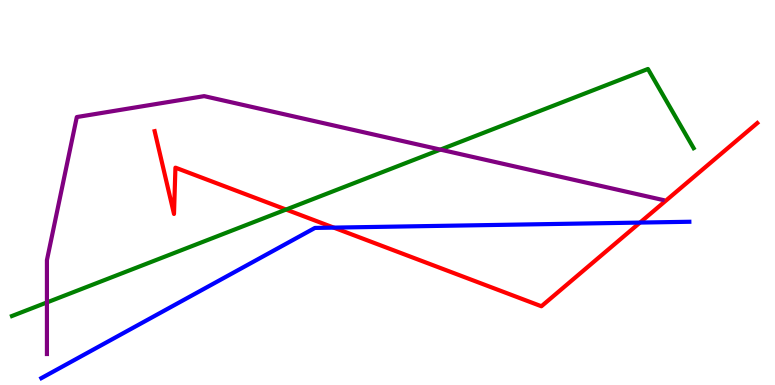[{'lines': ['blue', 'red'], 'intersections': [{'x': 4.31, 'y': 4.09}, {'x': 8.26, 'y': 4.22}]}, {'lines': ['green', 'red'], 'intersections': [{'x': 3.69, 'y': 4.56}]}, {'lines': ['purple', 'red'], 'intersections': []}, {'lines': ['blue', 'green'], 'intersections': []}, {'lines': ['blue', 'purple'], 'intersections': []}, {'lines': ['green', 'purple'], 'intersections': [{'x': 0.605, 'y': 2.14}, {'x': 5.68, 'y': 6.11}]}]